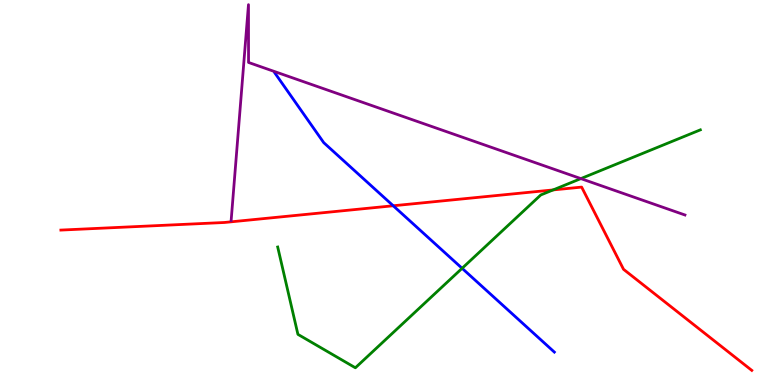[{'lines': ['blue', 'red'], 'intersections': [{'x': 5.07, 'y': 4.66}]}, {'lines': ['green', 'red'], 'intersections': [{'x': 7.14, 'y': 5.07}]}, {'lines': ['purple', 'red'], 'intersections': []}, {'lines': ['blue', 'green'], 'intersections': [{'x': 5.96, 'y': 3.03}]}, {'lines': ['blue', 'purple'], 'intersections': []}, {'lines': ['green', 'purple'], 'intersections': [{'x': 7.49, 'y': 5.36}]}]